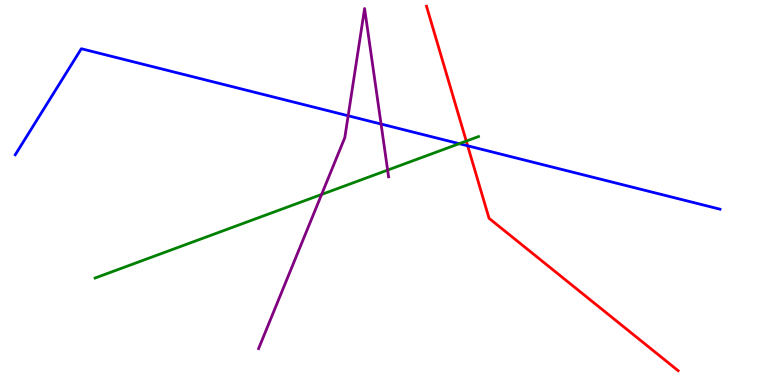[{'lines': ['blue', 'red'], 'intersections': [{'x': 6.03, 'y': 6.21}]}, {'lines': ['green', 'red'], 'intersections': [{'x': 6.02, 'y': 6.34}]}, {'lines': ['purple', 'red'], 'intersections': []}, {'lines': ['blue', 'green'], 'intersections': [{'x': 5.93, 'y': 6.27}]}, {'lines': ['blue', 'purple'], 'intersections': [{'x': 4.49, 'y': 6.99}, {'x': 4.92, 'y': 6.78}]}, {'lines': ['green', 'purple'], 'intersections': [{'x': 4.15, 'y': 4.95}, {'x': 5.0, 'y': 5.58}]}]